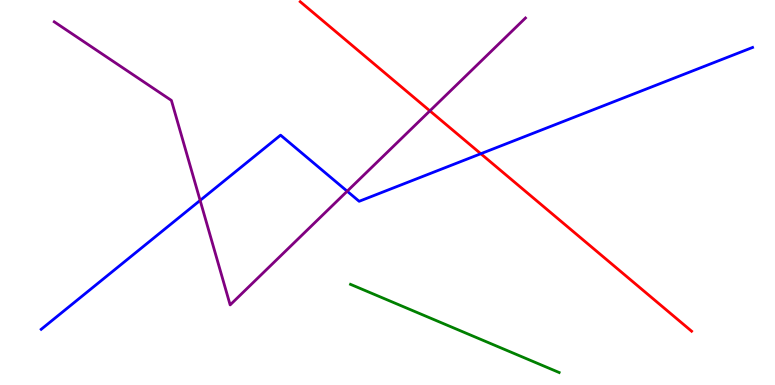[{'lines': ['blue', 'red'], 'intersections': [{'x': 6.2, 'y': 6.01}]}, {'lines': ['green', 'red'], 'intersections': []}, {'lines': ['purple', 'red'], 'intersections': [{'x': 5.55, 'y': 7.12}]}, {'lines': ['blue', 'green'], 'intersections': []}, {'lines': ['blue', 'purple'], 'intersections': [{'x': 2.58, 'y': 4.79}, {'x': 4.48, 'y': 5.03}]}, {'lines': ['green', 'purple'], 'intersections': []}]